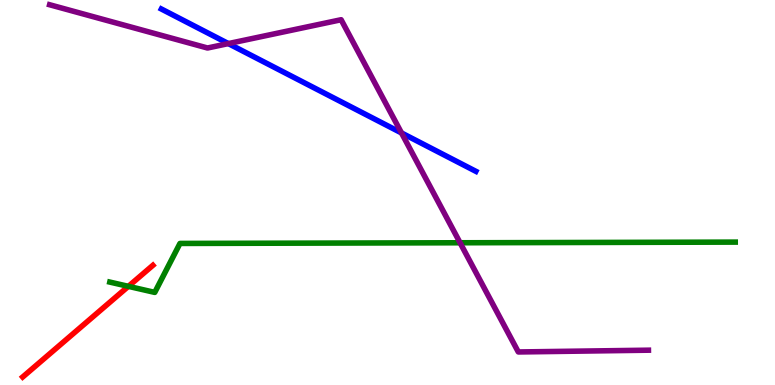[{'lines': ['blue', 'red'], 'intersections': []}, {'lines': ['green', 'red'], 'intersections': [{'x': 1.66, 'y': 2.56}]}, {'lines': ['purple', 'red'], 'intersections': []}, {'lines': ['blue', 'green'], 'intersections': []}, {'lines': ['blue', 'purple'], 'intersections': [{'x': 2.95, 'y': 8.87}, {'x': 5.18, 'y': 6.55}]}, {'lines': ['green', 'purple'], 'intersections': [{'x': 5.94, 'y': 3.69}]}]